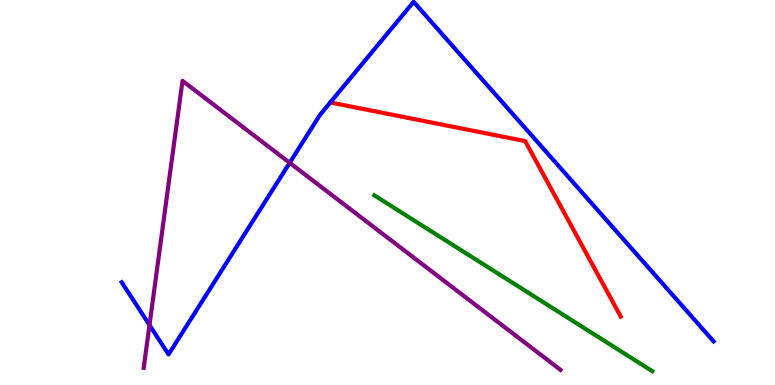[{'lines': ['blue', 'red'], 'intersections': []}, {'lines': ['green', 'red'], 'intersections': []}, {'lines': ['purple', 'red'], 'intersections': []}, {'lines': ['blue', 'green'], 'intersections': []}, {'lines': ['blue', 'purple'], 'intersections': [{'x': 1.93, 'y': 1.56}, {'x': 3.74, 'y': 5.77}]}, {'lines': ['green', 'purple'], 'intersections': []}]